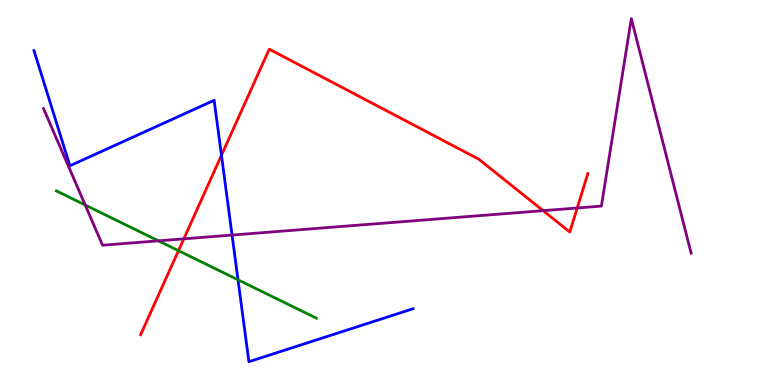[{'lines': ['blue', 'red'], 'intersections': [{'x': 2.86, 'y': 5.97}]}, {'lines': ['green', 'red'], 'intersections': [{'x': 2.3, 'y': 3.49}]}, {'lines': ['purple', 'red'], 'intersections': [{'x': 2.37, 'y': 3.8}, {'x': 7.01, 'y': 4.53}, {'x': 7.45, 'y': 4.6}]}, {'lines': ['blue', 'green'], 'intersections': [{'x': 3.07, 'y': 2.73}]}, {'lines': ['blue', 'purple'], 'intersections': [{'x': 2.99, 'y': 3.89}]}, {'lines': ['green', 'purple'], 'intersections': [{'x': 1.1, 'y': 4.68}, {'x': 2.04, 'y': 3.74}]}]